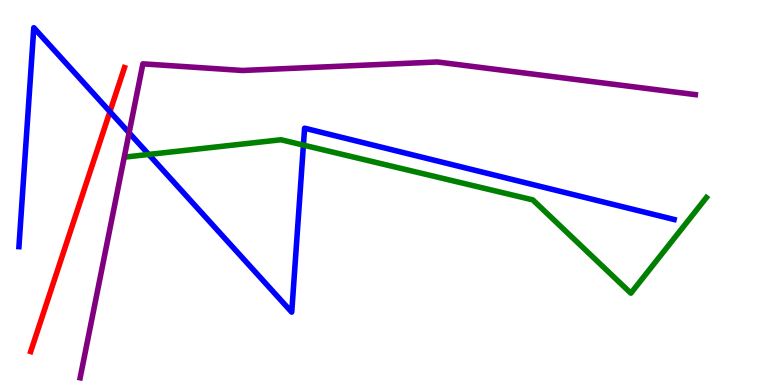[{'lines': ['blue', 'red'], 'intersections': [{'x': 1.42, 'y': 7.1}]}, {'lines': ['green', 'red'], 'intersections': []}, {'lines': ['purple', 'red'], 'intersections': []}, {'lines': ['blue', 'green'], 'intersections': [{'x': 1.92, 'y': 5.99}, {'x': 3.91, 'y': 6.23}]}, {'lines': ['blue', 'purple'], 'intersections': [{'x': 1.67, 'y': 6.55}]}, {'lines': ['green', 'purple'], 'intersections': []}]